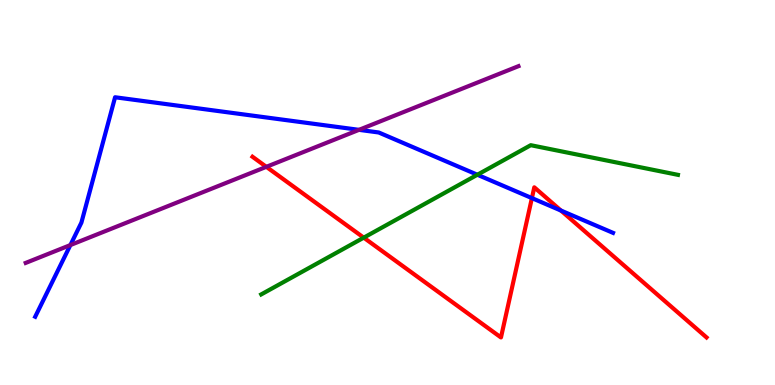[{'lines': ['blue', 'red'], 'intersections': [{'x': 6.86, 'y': 4.85}, {'x': 7.24, 'y': 4.53}]}, {'lines': ['green', 'red'], 'intersections': [{'x': 4.69, 'y': 3.83}]}, {'lines': ['purple', 'red'], 'intersections': [{'x': 3.44, 'y': 5.67}]}, {'lines': ['blue', 'green'], 'intersections': [{'x': 6.16, 'y': 5.46}]}, {'lines': ['blue', 'purple'], 'intersections': [{'x': 0.908, 'y': 3.63}, {'x': 4.63, 'y': 6.63}]}, {'lines': ['green', 'purple'], 'intersections': []}]